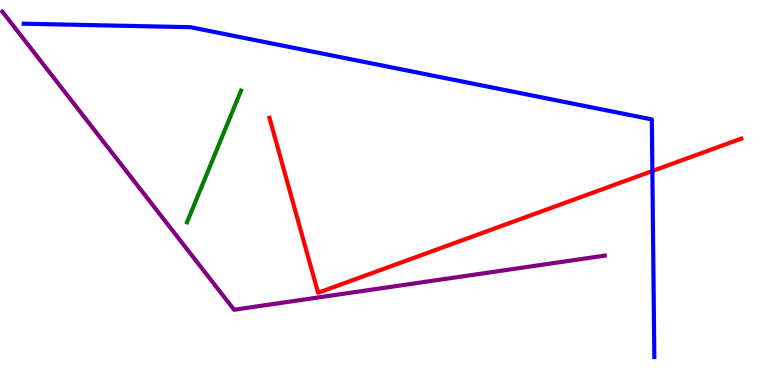[{'lines': ['blue', 'red'], 'intersections': [{'x': 8.42, 'y': 5.56}]}, {'lines': ['green', 'red'], 'intersections': []}, {'lines': ['purple', 'red'], 'intersections': []}, {'lines': ['blue', 'green'], 'intersections': []}, {'lines': ['blue', 'purple'], 'intersections': []}, {'lines': ['green', 'purple'], 'intersections': []}]